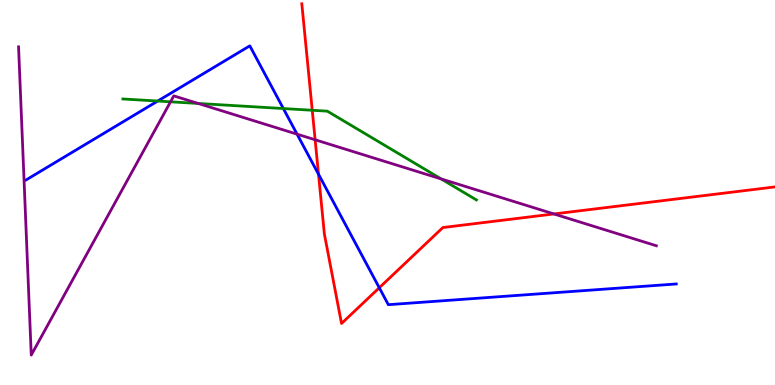[{'lines': ['blue', 'red'], 'intersections': [{'x': 4.11, 'y': 5.47}, {'x': 4.89, 'y': 2.53}]}, {'lines': ['green', 'red'], 'intersections': [{'x': 4.03, 'y': 7.14}]}, {'lines': ['purple', 'red'], 'intersections': [{'x': 4.07, 'y': 6.37}, {'x': 7.15, 'y': 4.44}]}, {'lines': ['blue', 'green'], 'intersections': [{'x': 2.03, 'y': 7.38}, {'x': 3.66, 'y': 7.18}]}, {'lines': ['blue', 'purple'], 'intersections': [{'x': 3.83, 'y': 6.52}]}, {'lines': ['green', 'purple'], 'intersections': [{'x': 2.2, 'y': 7.36}, {'x': 2.56, 'y': 7.31}, {'x': 5.69, 'y': 5.35}]}]